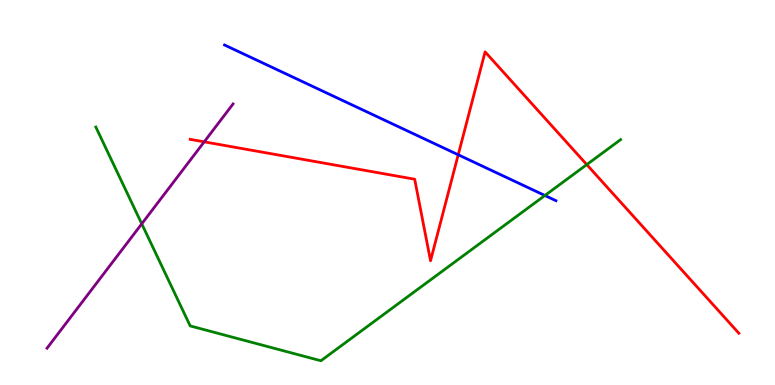[{'lines': ['blue', 'red'], 'intersections': [{'x': 5.91, 'y': 5.98}]}, {'lines': ['green', 'red'], 'intersections': [{'x': 7.57, 'y': 5.72}]}, {'lines': ['purple', 'red'], 'intersections': [{'x': 2.63, 'y': 6.32}]}, {'lines': ['blue', 'green'], 'intersections': [{'x': 7.03, 'y': 4.92}]}, {'lines': ['blue', 'purple'], 'intersections': []}, {'lines': ['green', 'purple'], 'intersections': [{'x': 1.83, 'y': 4.19}]}]